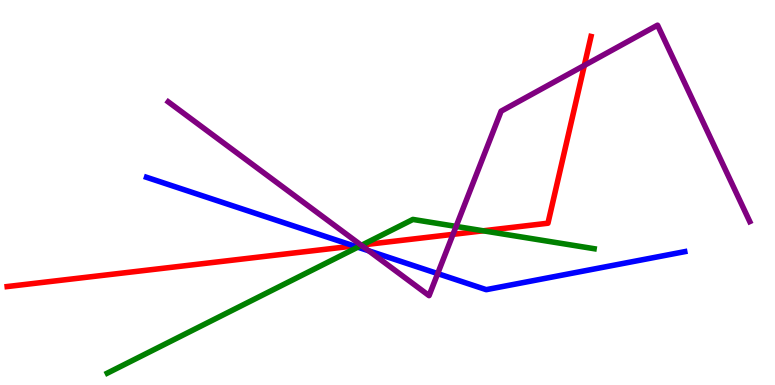[{'lines': ['blue', 'red'], 'intersections': [{'x': 4.57, 'y': 3.61}]}, {'lines': ['green', 'red'], 'intersections': [{'x': 4.67, 'y': 3.64}, {'x': 6.24, 'y': 4.01}]}, {'lines': ['purple', 'red'], 'intersections': [{'x': 4.66, 'y': 3.63}, {'x': 5.85, 'y': 3.91}, {'x': 7.54, 'y': 8.3}]}, {'lines': ['blue', 'green'], 'intersections': [{'x': 4.62, 'y': 3.58}]}, {'lines': ['blue', 'purple'], 'intersections': [{'x': 4.76, 'y': 3.49}, {'x': 5.65, 'y': 2.89}]}, {'lines': ['green', 'purple'], 'intersections': [{'x': 4.66, 'y': 3.63}, {'x': 5.89, 'y': 4.12}]}]